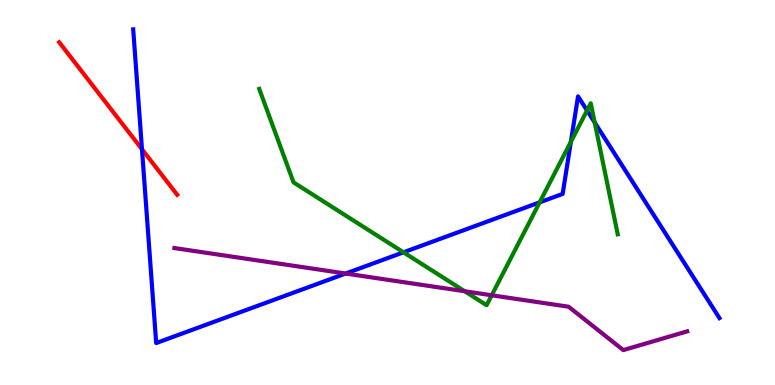[{'lines': ['blue', 'red'], 'intersections': [{'x': 1.83, 'y': 6.12}]}, {'lines': ['green', 'red'], 'intersections': []}, {'lines': ['purple', 'red'], 'intersections': []}, {'lines': ['blue', 'green'], 'intersections': [{'x': 5.21, 'y': 3.45}, {'x': 6.96, 'y': 4.74}, {'x': 7.37, 'y': 6.32}, {'x': 7.57, 'y': 7.13}, {'x': 7.67, 'y': 6.82}]}, {'lines': ['blue', 'purple'], 'intersections': [{'x': 4.46, 'y': 2.9}]}, {'lines': ['green', 'purple'], 'intersections': [{'x': 6.0, 'y': 2.43}, {'x': 6.34, 'y': 2.33}]}]